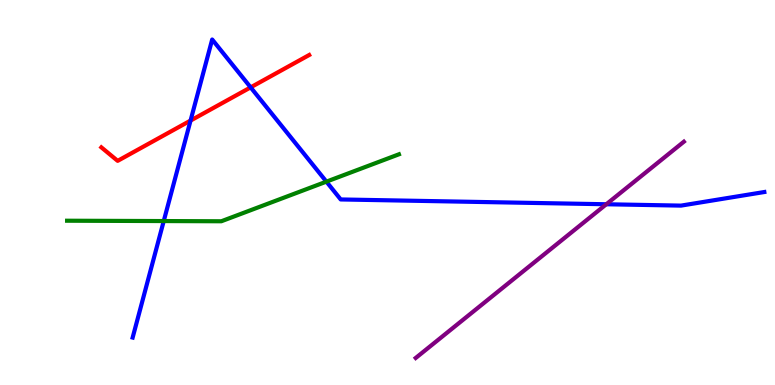[{'lines': ['blue', 'red'], 'intersections': [{'x': 2.46, 'y': 6.87}, {'x': 3.23, 'y': 7.73}]}, {'lines': ['green', 'red'], 'intersections': []}, {'lines': ['purple', 'red'], 'intersections': []}, {'lines': ['blue', 'green'], 'intersections': [{'x': 2.11, 'y': 4.26}, {'x': 4.21, 'y': 5.28}]}, {'lines': ['blue', 'purple'], 'intersections': [{'x': 7.82, 'y': 4.69}]}, {'lines': ['green', 'purple'], 'intersections': []}]